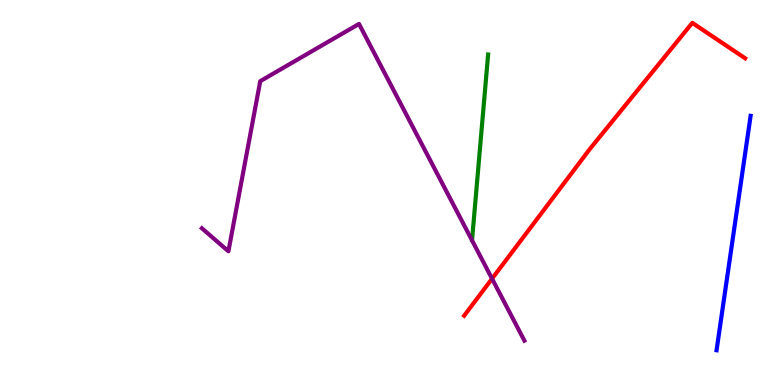[{'lines': ['blue', 'red'], 'intersections': []}, {'lines': ['green', 'red'], 'intersections': []}, {'lines': ['purple', 'red'], 'intersections': [{'x': 6.35, 'y': 2.76}]}, {'lines': ['blue', 'green'], 'intersections': []}, {'lines': ['blue', 'purple'], 'intersections': []}, {'lines': ['green', 'purple'], 'intersections': []}]